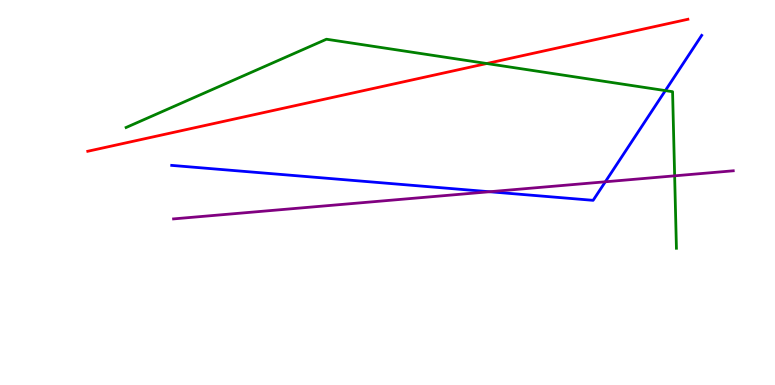[{'lines': ['blue', 'red'], 'intersections': []}, {'lines': ['green', 'red'], 'intersections': [{'x': 6.28, 'y': 8.35}]}, {'lines': ['purple', 'red'], 'intersections': []}, {'lines': ['blue', 'green'], 'intersections': [{'x': 8.59, 'y': 7.65}]}, {'lines': ['blue', 'purple'], 'intersections': [{'x': 6.32, 'y': 5.02}, {'x': 7.81, 'y': 5.28}]}, {'lines': ['green', 'purple'], 'intersections': [{'x': 8.71, 'y': 5.43}]}]